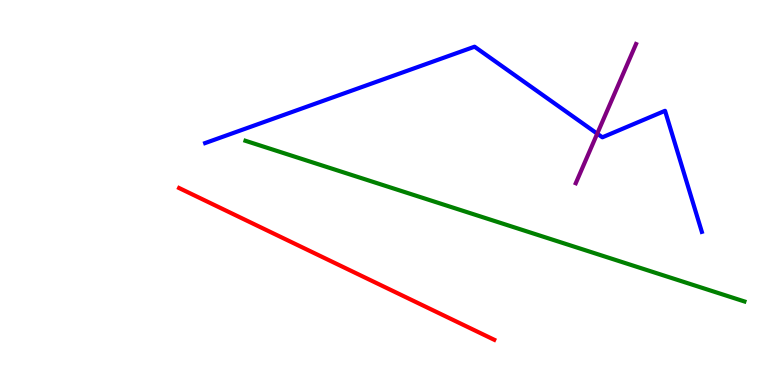[{'lines': ['blue', 'red'], 'intersections': []}, {'lines': ['green', 'red'], 'intersections': []}, {'lines': ['purple', 'red'], 'intersections': []}, {'lines': ['blue', 'green'], 'intersections': []}, {'lines': ['blue', 'purple'], 'intersections': [{'x': 7.71, 'y': 6.53}]}, {'lines': ['green', 'purple'], 'intersections': []}]